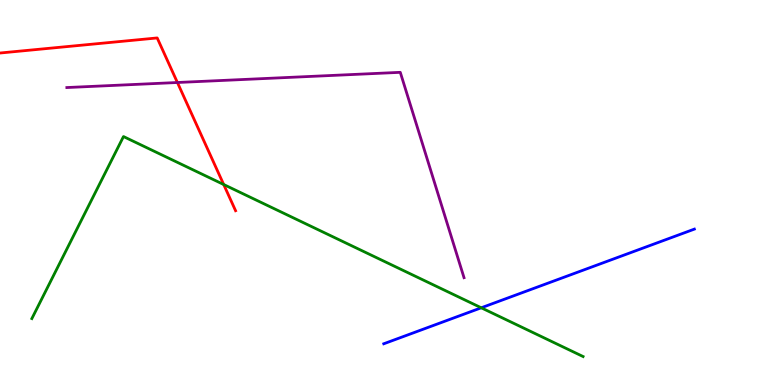[{'lines': ['blue', 'red'], 'intersections': []}, {'lines': ['green', 'red'], 'intersections': [{'x': 2.89, 'y': 5.21}]}, {'lines': ['purple', 'red'], 'intersections': [{'x': 2.29, 'y': 7.86}]}, {'lines': ['blue', 'green'], 'intersections': [{'x': 6.21, 'y': 2.01}]}, {'lines': ['blue', 'purple'], 'intersections': []}, {'lines': ['green', 'purple'], 'intersections': []}]